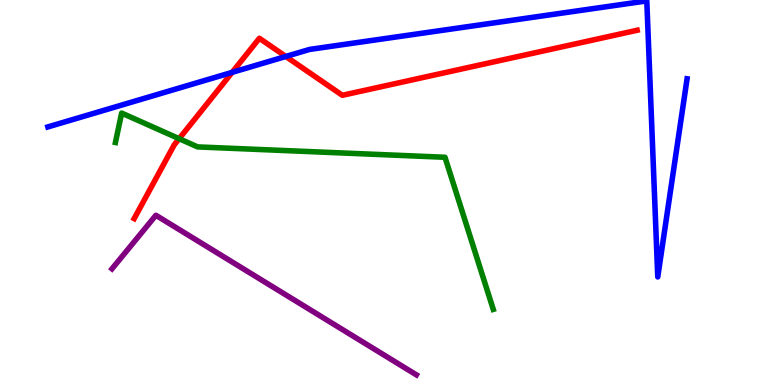[{'lines': ['blue', 'red'], 'intersections': [{'x': 3.0, 'y': 8.12}, {'x': 3.69, 'y': 8.53}]}, {'lines': ['green', 'red'], 'intersections': [{'x': 2.31, 'y': 6.4}]}, {'lines': ['purple', 'red'], 'intersections': []}, {'lines': ['blue', 'green'], 'intersections': []}, {'lines': ['blue', 'purple'], 'intersections': []}, {'lines': ['green', 'purple'], 'intersections': []}]